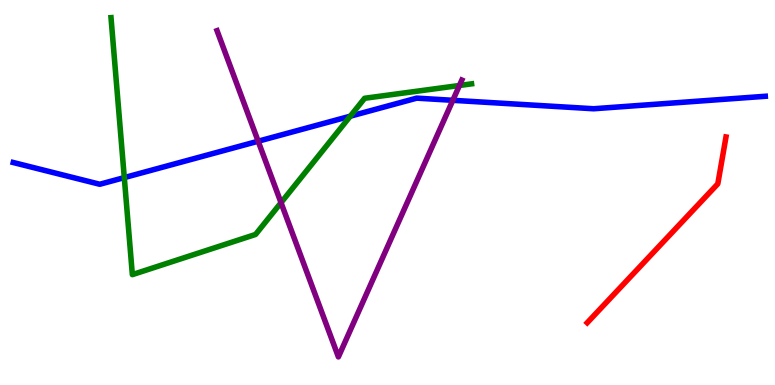[{'lines': ['blue', 'red'], 'intersections': []}, {'lines': ['green', 'red'], 'intersections': []}, {'lines': ['purple', 'red'], 'intersections': []}, {'lines': ['blue', 'green'], 'intersections': [{'x': 1.6, 'y': 5.39}, {'x': 4.52, 'y': 6.98}]}, {'lines': ['blue', 'purple'], 'intersections': [{'x': 3.33, 'y': 6.33}, {'x': 5.84, 'y': 7.39}]}, {'lines': ['green', 'purple'], 'intersections': [{'x': 3.63, 'y': 4.74}, {'x': 5.93, 'y': 7.78}]}]